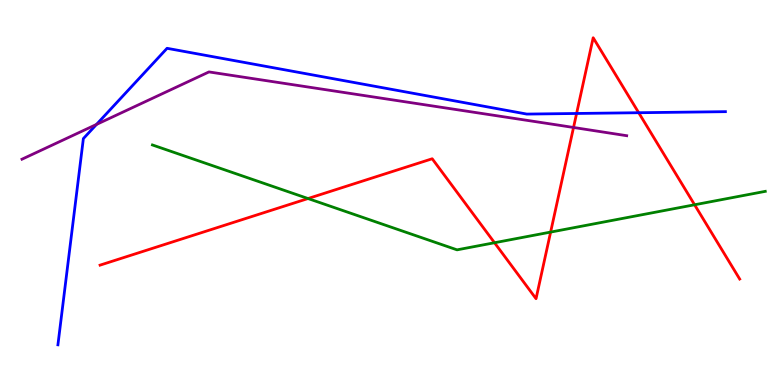[{'lines': ['blue', 'red'], 'intersections': [{'x': 7.44, 'y': 7.05}, {'x': 8.24, 'y': 7.07}]}, {'lines': ['green', 'red'], 'intersections': [{'x': 3.97, 'y': 4.84}, {'x': 6.38, 'y': 3.7}, {'x': 7.1, 'y': 3.97}, {'x': 8.96, 'y': 4.68}]}, {'lines': ['purple', 'red'], 'intersections': [{'x': 7.4, 'y': 6.69}]}, {'lines': ['blue', 'green'], 'intersections': []}, {'lines': ['blue', 'purple'], 'intersections': [{'x': 1.25, 'y': 6.77}]}, {'lines': ['green', 'purple'], 'intersections': []}]